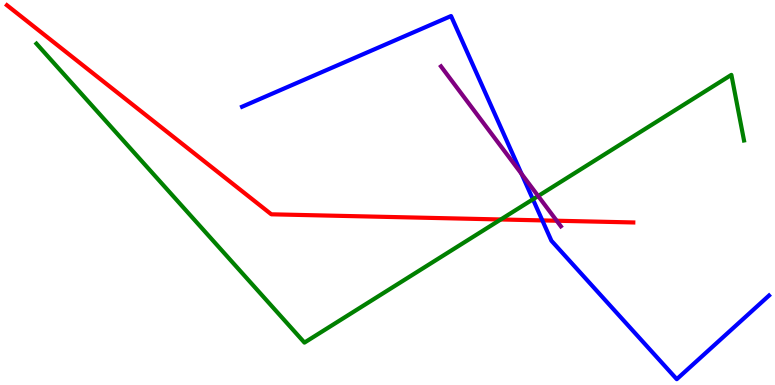[{'lines': ['blue', 'red'], 'intersections': [{'x': 7.0, 'y': 4.28}]}, {'lines': ['green', 'red'], 'intersections': [{'x': 6.46, 'y': 4.3}]}, {'lines': ['purple', 'red'], 'intersections': [{'x': 7.18, 'y': 4.27}]}, {'lines': ['blue', 'green'], 'intersections': [{'x': 6.88, 'y': 4.82}]}, {'lines': ['blue', 'purple'], 'intersections': [{'x': 6.73, 'y': 5.48}]}, {'lines': ['green', 'purple'], 'intersections': [{'x': 6.94, 'y': 4.91}]}]